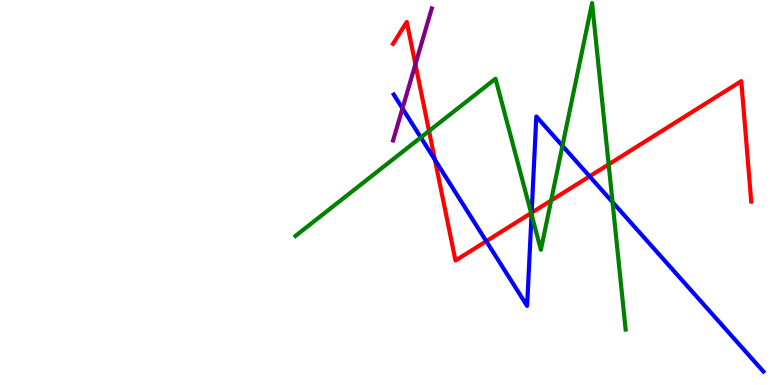[{'lines': ['blue', 'red'], 'intersections': [{'x': 5.61, 'y': 5.85}, {'x': 6.27, 'y': 3.74}, {'x': 6.86, 'y': 4.47}, {'x': 7.61, 'y': 5.42}]}, {'lines': ['green', 'red'], 'intersections': [{'x': 5.54, 'y': 6.6}, {'x': 6.85, 'y': 4.47}, {'x': 7.11, 'y': 4.79}, {'x': 7.85, 'y': 5.73}]}, {'lines': ['purple', 'red'], 'intersections': [{'x': 5.36, 'y': 8.33}]}, {'lines': ['blue', 'green'], 'intersections': [{'x': 5.43, 'y': 6.43}, {'x': 6.86, 'y': 4.43}, {'x': 7.26, 'y': 6.21}, {'x': 7.9, 'y': 4.75}]}, {'lines': ['blue', 'purple'], 'intersections': [{'x': 5.19, 'y': 7.18}]}, {'lines': ['green', 'purple'], 'intersections': []}]